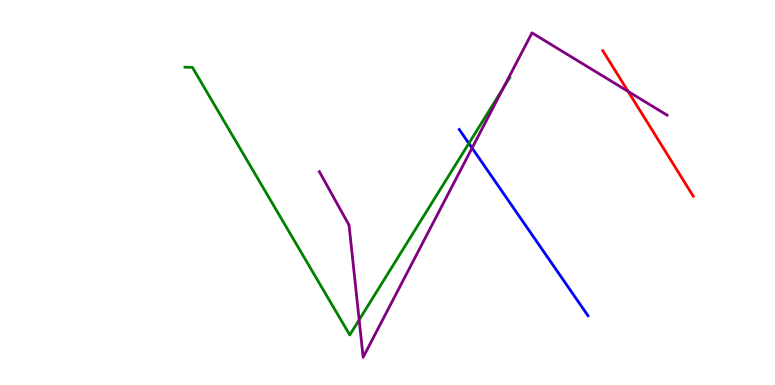[{'lines': ['blue', 'red'], 'intersections': []}, {'lines': ['green', 'red'], 'intersections': []}, {'lines': ['purple', 'red'], 'intersections': [{'x': 8.1, 'y': 7.62}]}, {'lines': ['blue', 'green'], 'intersections': [{'x': 6.05, 'y': 6.28}]}, {'lines': ['blue', 'purple'], 'intersections': [{'x': 6.09, 'y': 6.16}]}, {'lines': ['green', 'purple'], 'intersections': [{'x': 4.63, 'y': 1.69}, {'x': 6.5, 'y': 7.72}]}]